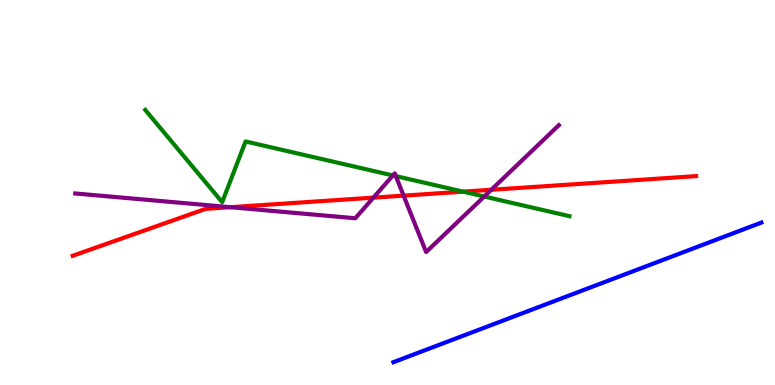[{'lines': ['blue', 'red'], 'intersections': []}, {'lines': ['green', 'red'], 'intersections': [{'x': 5.98, 'y': 5.02}]}, {'lines': ['purple', 'red'], 'intersections': [{'x': 2.97, 'y': 4.62}, {'x': 4.82, 'y': 4.87}, {'x': 5.21, 'y': 4.92}, {'x': 6.34, 'y': 5.07}]}, {'lines': ['blue', 'green'], 'intersections': []}, {'lines': ['blue', 'purple'], 'intersections': []}, {'lines': ['green', 'purple'], 'intersections': [{'x': 5.07, 'y': 5.44}, {'x': 5.11, 'y': 5.43}, {'x': 6.25, 'y': 4.9}]}]